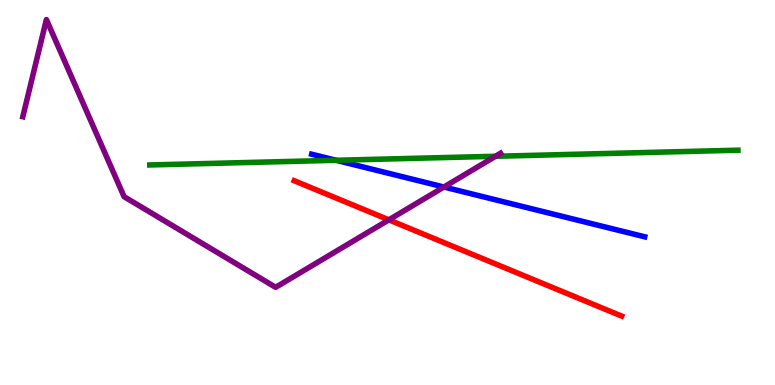[{'lines': ['blue', 'red'], 'intersections': []}, {'lines': ['green', 'red'], 'intersections': []}, {'lines': ['purple', 'red'], 'intersections': [{'x': 5.02, 'y': 4.29}]}, {'lines': ['blue', 'green'], 'intersections': [{'x': 4.34, 'y': 5.84}]}, {'lines': ['blue', 'purple'], 'intersections': [{'x': 5.73, 'y': 5.14}]}, {'lines': ['green', 'purple'], 'intersections': [{'x': 6.39, 'y': 5.94}]}]